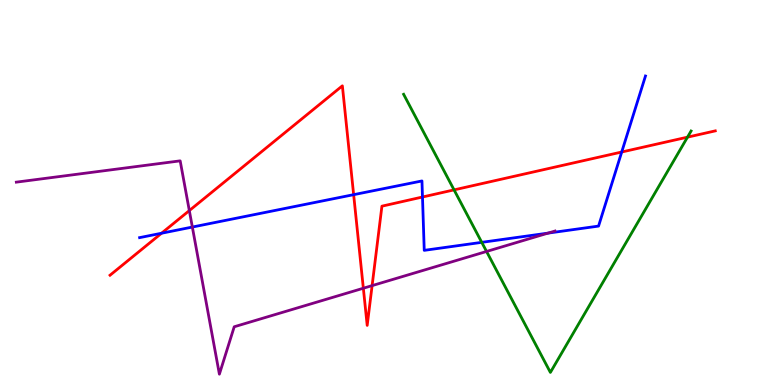[{'lines': ['blue', 'red'], 'intersections': [{'x': 2.08, 'y': 3.94}, {'x': 4.56, 'y': 4.94}, {'x': 5.45, 'y': 4.88}, {'x': 8.02, 'y': 6.05}]}, {'lines': ['green', 'red'], 'intersections': [{'x': 5.86, 'y': 5.07}, {'x': 8.87, 'y': 6.44}]}, {'lines': ['purple', 'red'], 'intersections': [{'x': 2.44, 'y': 4.53}, {'x': 4.69, 'y': 2.51}, {'x': 4.8, 'y': 2.58}]}, {'lines': ['blue', 'green'], 'intersections': [{'x': 6.22, 'y': 3.71}]}, {'lines': ['blue', 'purple'], 'intersections': [{'x': 2.48, 'y': 4.1}, {'x': 7.07, 'y': 3.95}]}, {'lines': ['green', 'purple'], 'intersections': [{'x': 6.28, 'y': 3.47}]}]